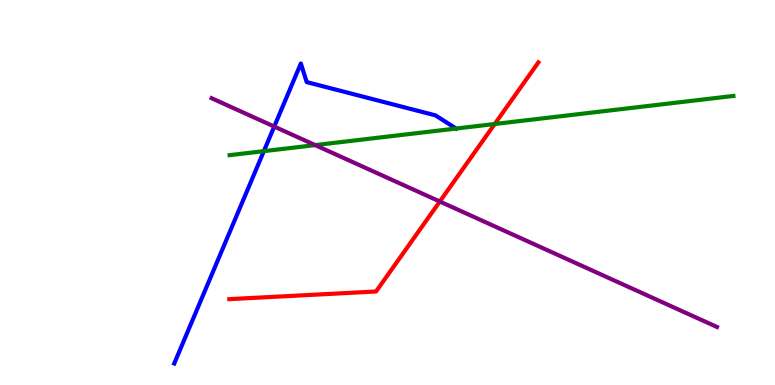[{'lines': ['blue', 'red'], 'intersections': []}, {'lines': ['green', 'red'], 'intersections': [{'x': 6.38, 'y': 6.78}]}, {'lines': ['purple', 'red'], 'intersections': [{'x': 5.67, 'y': 4.77}]}, {'lines': ['blue', 'green'], 'intersections': [{'x': 3.4, 'y': 6.07}]}, {'lines': ['blue', 'purple'], 'intersections': [{'x': 3.54, 'y': 6.71}]}, {'lines': ['green', 'purple'], 'intersections': [{'x': 4.07, 'y': 6.23}]}]